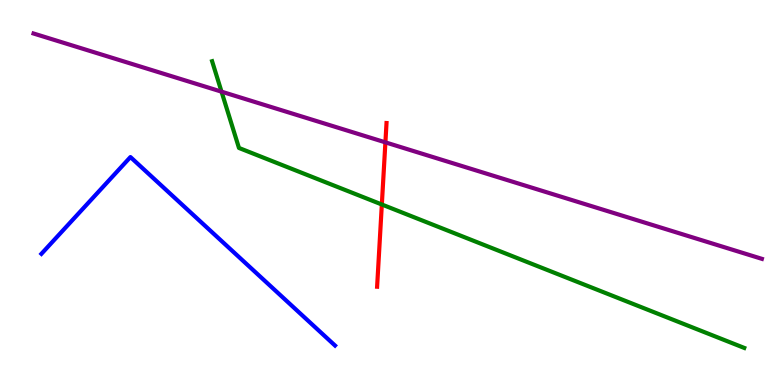[{'lines': ['blue', 'red'], 'intersections': []}, {'lines': ['green', 'red'], 'intersections': [{'x': 4.93, 'y': 4.69}]}, {'lines': ['purple', 'red'], 'intersections': [{'x': 4.97, 'y': 6.3}]}, {'lines': ['blue', 'green'], 'intersections': []}, {'lines': ['blue', 'purple'], 'intersections': []}, {'lines': ['green', 'purple'], 'intersections': [{'x': 2.86, 'y': 7.62}]}]